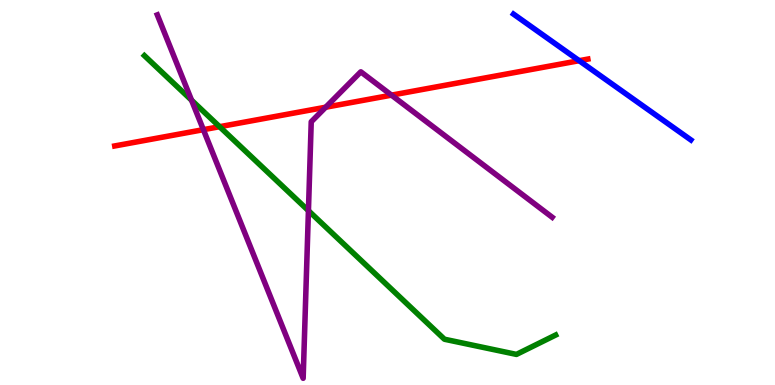[{'lines': ['blue', 'red'], 'intersections': [{'x': 7.47, 'y': 8.42}]}, {'lines': ['green', 'red'], 'intersections': [{'x': 2.83, 'y': 6.71}]}, {'lines': ['purple', 'red'], 'intersections': [{'x': 2.62, 'y': 6.63}, {'x': 4.2, 'y': 7.21}, {'x': 5.05, 'y': 7.53}]}, {'lines': ['blue', 'green'], 'intersections': []}, {'lines': ['blue', 'purple'], 'intersections': []}, {'lines': ['green', 'purple'], 'intersections': [{'x': 2.47, 'y': 7.4}, {'x': 3.98, 'y': 4.53}]}]